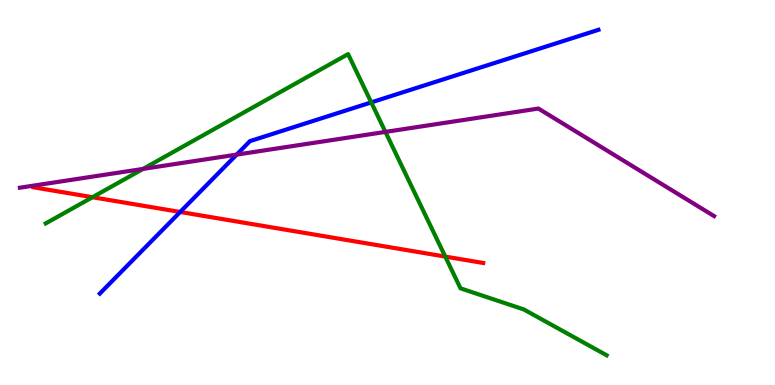[{'lines': ['blue', 'red'], 'intersections': [{'x': 2.32, 'y': 4.49}]}, {'lines': ['green', 'red'], 'intersections': [{'x': 1.19, 'y': 4.88}, {'x': 5.75, 'y': 3.34}]}, {'lines': ['purple', 'red'], 'intersections': []}, {'lines': ['blue', 'green'], 'intersections': [{'x': 4.79, 'y': 7.34}]}, {'lines': ['blue', 'purple'], 'intersections': [{'x': 3.05, 'y': 5.98}]}, {'lines': ['green', 'purple'], 'intersections': [{'x': 1.85, 'y': 5.61}, {'x': 4.97, 'y': 6.57}]}]